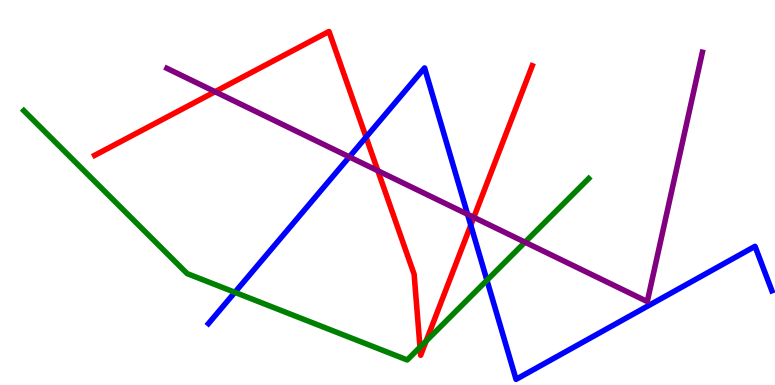[{'lines': ['blue', 'red'], 'intersections': [{'x': 4.72, 'y': 6.44}, {'x': 6.07, 'y': 4.15}]}, {'lines': ['green', 'red'], 'intersections': [{'x': 5.42, 'y': 0.982}, {'x': 5.5, 'y': 1.14}]}, {'lines': ['purple', 'red'], 'intersections': [{'x': 2.78, 'y': 7.62}, {'x': 4.88, 'y': 5.57}, {'x': 6.11, 'y': 4.35}]}, {'lines': ['blue', 'green'], 'intersections': [{'x': 3.03, 'y': 2.41}, {'x': 6.28, 'y': 2.72}]}, {'lines': ['blue', 'purple'], 'intersections': [{'x': 4.51, 'y': 5.92}, {'x': 6.03, 'y': 4.43}]}, {'lines': ['green', 'purple'], 'intersections': [{'x': 6.77, 'y': 3.71}]}]